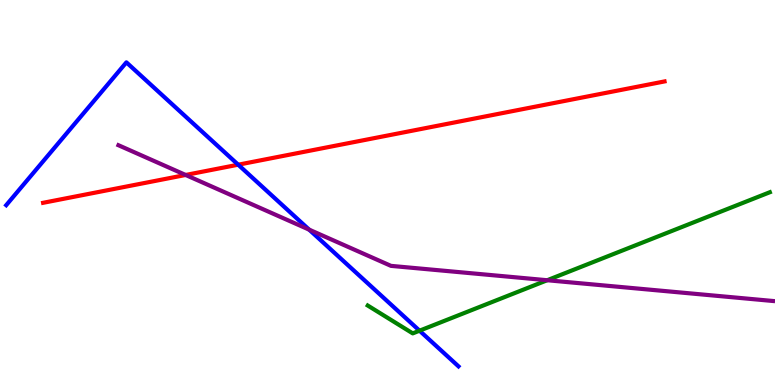[{'lines': ['blue', 'red'], 'intersections': [{'x': 3.07, 'y': 5.72}]}, {'lines': ['green', 'red'], 'intersections': []}, {'lines': ['purple', 'red'], 'intersections': [{'x': 2.4, 'y': 5.46}]}, {'lines': ['blue', 'green'], 'intersections': [{'x': 5.41, 'y': 1.41}]}, {'lines': ['blue', 'purple'], 'intersections': [{'x': 3.99, 'y': 4.04}]}, {'lines': ['green', 'purple'], 'intersections': [{'x': 7.06, 'y': 2.72}]}]